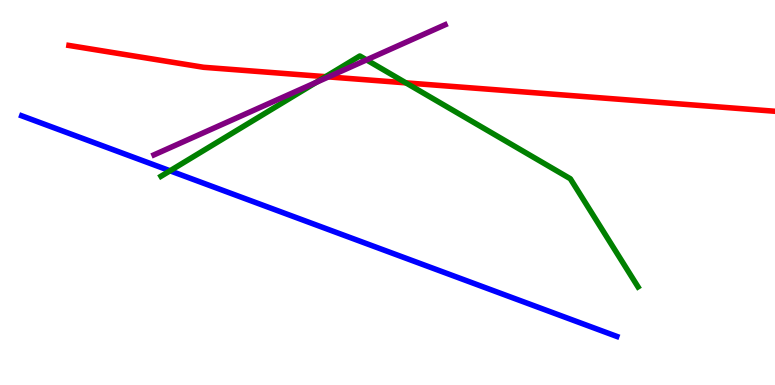[{'lines': ['blue', 'red'], 'intersections': []}, {'lines': ['green', 'red'], 'intersections': [{'x': 4.2, 'y': 8.01}, {'x': 5.24, 'y': 7.85}]}, {'lines': ['purple', 'red'], 'intersections': [{'x': 4.24, 'y': 8.0}]}, {'lines': ['blue', 'green'], 'intersections': [{'x': 2.19, 'y': 5.56}]}, {'lines': ['blue', 'purple'], 'intersections': []}, {'lines': ['green', 'purple'], 'intersections': [{'x': 4.08, 'y': 7.86}, {'x': 4.73, 'y': 8.44}]}]